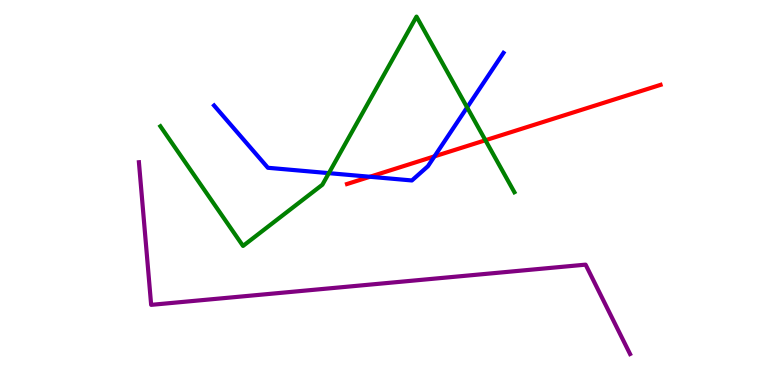[{'lines': ['blue', 'red'], 'intersections': [{'x': 4.77, 'y': 5.41}, {'x': 5.61, 'y': 5.94}]}, {'lines': ['green', 'red'], 'intersections': [{'x': 6.26, 'y': 6.36}]}, {'lines': ['purple', 'red'], 'intersections': []}, {'lines': ['blue', 'green'], 'intersections': [{'x': 4.24, 'y': 5.5}, {'x': 6.03, 'y': 7.21}]}, {'lines': ['blue', 'purple'], 'intersections': []}, {'lines': ['green', 'purple'], 'intersections': []}]